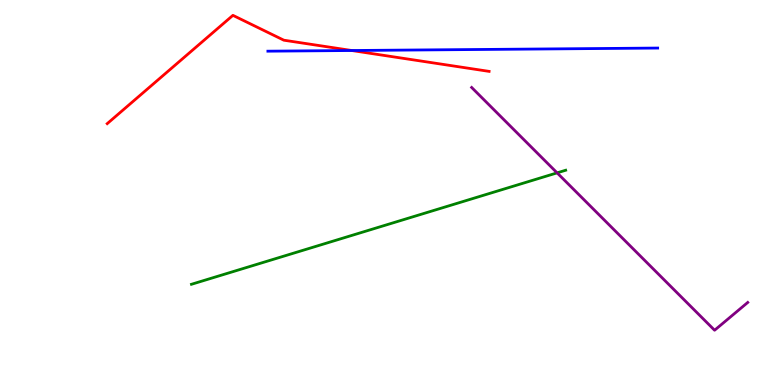[{'lines': ['blue', 'red'], 'intersections': [{'x': 4.54, 'y': 8.69}]}, {'lines': ['green', 'red'], 'intersections': []}, {'lines': ['purple', 'red'], 'intersections': []}, {'lines': ['blue', 'green'], 'intersections': []}, {'lines': ['blue', 'purple'], 'intersections': []}, {'lines': ['green', 'purple'], 'intersections': [{'x': 7.19, 'y': 5.51}]}]